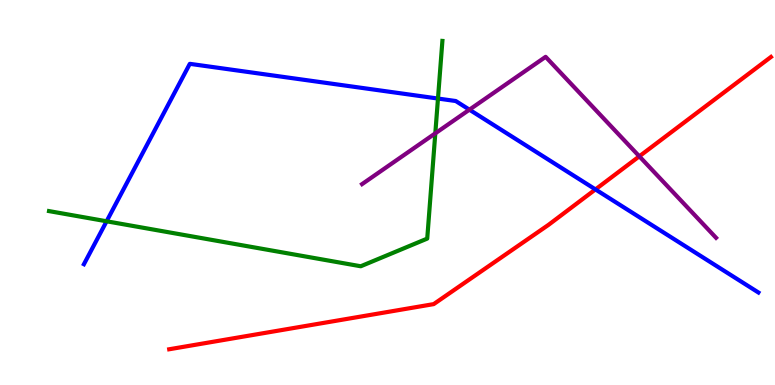[{'lines': ['blue', 'red'], 'intersections': [{'x': 7.68, 'y': 5.08}]}, {'lines': ['green', 'red'], 'intersections': []}, {'lines': ['purple', 'red'], 'intersections': [{'x': 8.25, 'y': 5.94}]}, {'lines': ['blue', 'green'], 'intersections': [{'x': 1.38, 'y': 4.25}, {'x': 5.65, 'y': 7.44}]}, {'lines': ['blue', 'purple'], 'intersections': [{'x': 6.06, 'y': 7.15}]}, {'lines': ['green', 'purple'], 'intersections': [{'x': 5.62, 'y': 6.54}]}]